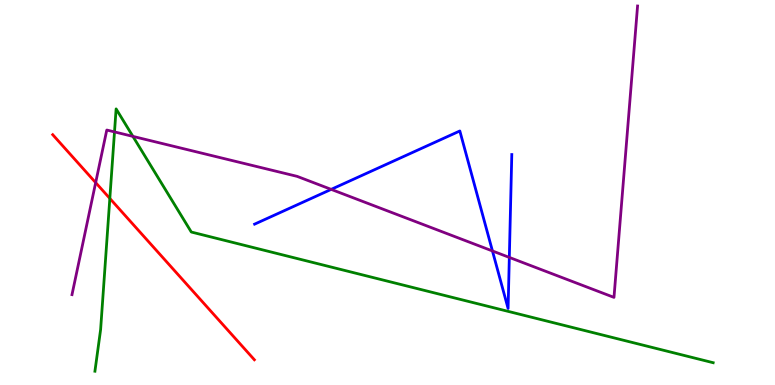[{'lines': ['blue', 'red'], 'intersections': []}, {'lines': ['green', 'red'], 'intersections': [{'x': 1.42, 'y': 4.85}]}, {'lines': ['purple', 'red'], 'intersections': [{'x': 1.23, 'y': 5.26}]}, {'lines': ['blue', 'green'], 'intersections': []}, {'lines': ['blue', 'purple'], 'intersections': [{'x': 4.27, 'y': 5.08}, {'x': 6.35, 'y': 3.48}, {'x': 6.57, 'y': 3.31}]}, {'lines': ['green', 'purple'], 'intersections': [{'x': 1.48, 'y': 6.57}, {'x': 1.71, 'y': 6.46}]}]